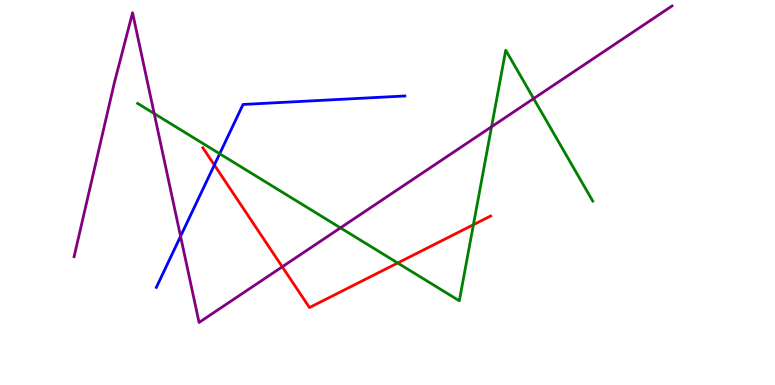[{'lines': ['blue', 'red'], 'intersections': [{'x': 2.77, 'y': 5.71}]}, {'lines': ['green', 'red'], 'intersections': [{'x': 5.13, 'y': 3.17}, {'x': 6.11, 'y': 4.16}]}, {'lines': ['purple', 'red'], 'intersections': [{'x': 3.64, 'y': 3.07}]}, {'lines': ['blue', 'green'], 'intersections': [{'x': 2.83, 'y': 6.01}]}, {'lines': ['blue', 'purple'], 'intersections': [{'x': 2.33, 'y': 3.86}]}, {'lines': ['green', 'purple'], 'intersections': [{'x': 1.99, 'y': 7.05}, {'x': 4.39, 'y': 4.08}, {'x': 6.34, 'y': 6.71}, {'x': 6.89, 'y': 7.44}]}]